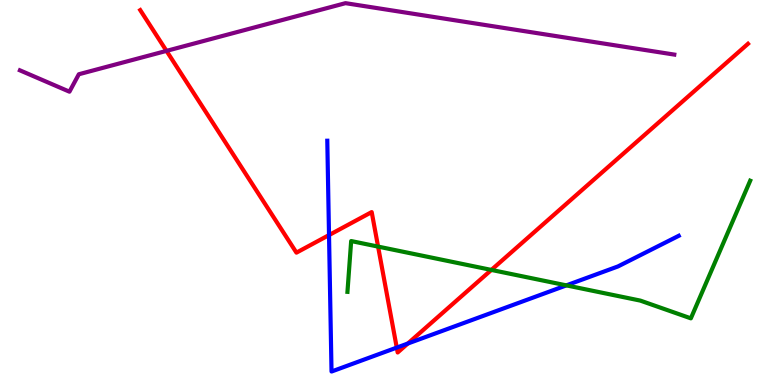[{'lines': ['blue', 'red'], 'intersections': [{'x': 4.25, 'y': 3.89}, {'x': 5.12, 'y': 0.972}, {'x': 5.26, 'y': 1.08}]}, {'lines': ['green', 'red'], 'intersections': [{'x': 4.88, 'y': 3.59}, {'x': 6.34, 'y': 2.99}]}, {'lines': ['purple', 'red'], 'intersections': [{'x': 2.15, 'y': 8.68}]}, {'lines': ['blue', 'green'], 'intersections': [{'x': 7.31, 'y': 2.59}]}, {'lines': ['blue', 'purple'], 'intersections': []}, {'lines': ['green', 'purple'], 'intersections': []}]